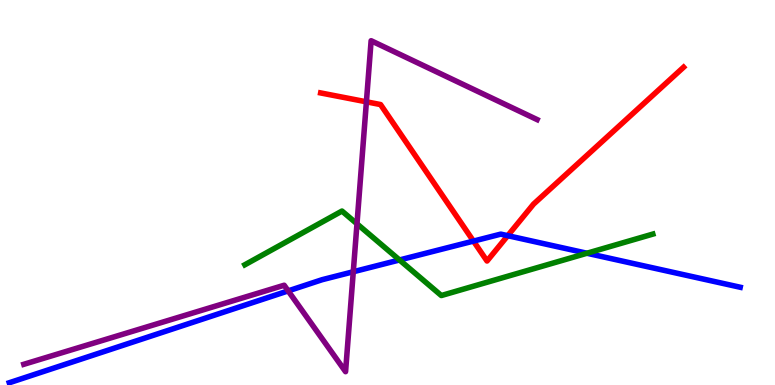[{'lines': ['blue', 'red'], 'intersections': [{'x': 6.11, 'y': 3.74}, {'x': 6.55, 'y': 3.88}]}, {'lines': ['green', 'red'], 'intersections': []}, {'lines': ['purple', 'red'], 'intersections': [{'x': 4.73, 'y': 7.36}]}, {'lines': ['blue', 'green'], 'intersections': [{'x': 5.15, 'y': 3.25}, {'x': 7.57, 'y': 3.42}]}, {'lines': ['blue', 'purple'], 'intersections': [{'x': 3.72, 'y': 2.44}, {'x': 4.56, 'y': 2.94}]}, {'lines': ['green', 'purple'], 'intersections': [{'x': 4.61, 'y': 4.19}]}]